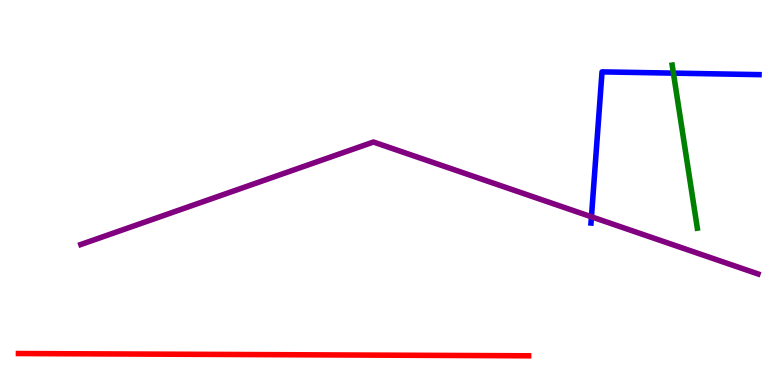[{'lines': ['blue', 'red'], 'intersections': []}, {'lines': ['green', 'red'], 'intersections': []}, {'lines': ['purple', 'red'], 'intersections': []}, {'lines': ['blue', 'green'], 'intersections': [{'x': 8.69, 'y': 8.1}]}, {'lines': ['blue', 'purple'], 'intersections': [{'x': 7.63, 'y': 4.37}]}, {'lines': ['green', 'purple'], 'intersections': []}]